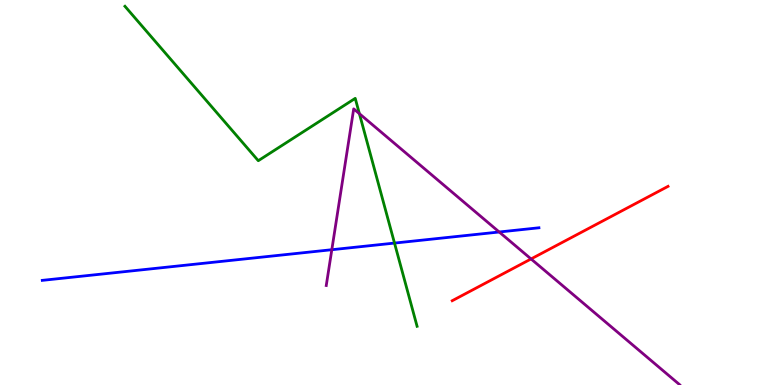[{'lines': ['blue', 'red'], 'intersections': []}, {'lines': ['green', 'red'], 'intersections': []}, {'lines': ['purple', 'red'], 'intersections': [{'x': 6.85, 'y': 3.27}]}, {'lines': ['blue', 'green'], 'intersections': [{'x': 5.09, 'y': 3.69}]}, {'lines': ['blue', 'purple'], 'intersections': [{'x': 4.28, 'y': 3.51}, {'x': 6.44, 'y': 3.97}]}, {'lines': ['green', 'purple'], 'intersections': [{'x': 4.64, 'y': 7.05}]}]